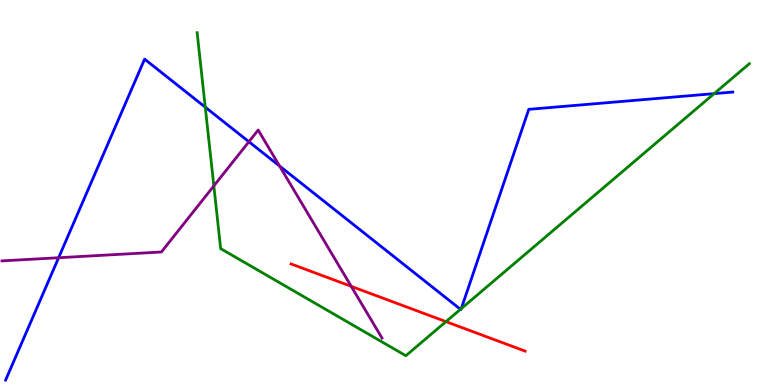[{'lines': ['blue', 'red'], 'intersections': []}, {'lines': ['green', 'red'], 'intersections': [{'x': 5.75, 'y': 1.65}]}, {'lines': ['purple', 'red'], 'intersections': [{'x': 4.53, 'y': 2.56}]}, {'lines': ['blue', 'green'], 'intersections': [{'x': 2.65, 'y': 7.22}, {'x': 5.94, 'y': 1.97}, {'x': 5.95, 'y': 1.98}, {'x': 9.21, 'y': 7.57}]}, {'lines': ['blue', 'purple'], 'intersections': [{'x': 0.756, 'y': 3.31}, {'x': 3.21, 'y': 6.32}, {'x': 3.61, 'y': 5.69}]}, {'lines': ['green', 'purple'], 'intersections': [{'x': 2.76, 'y': 5.17}]}]